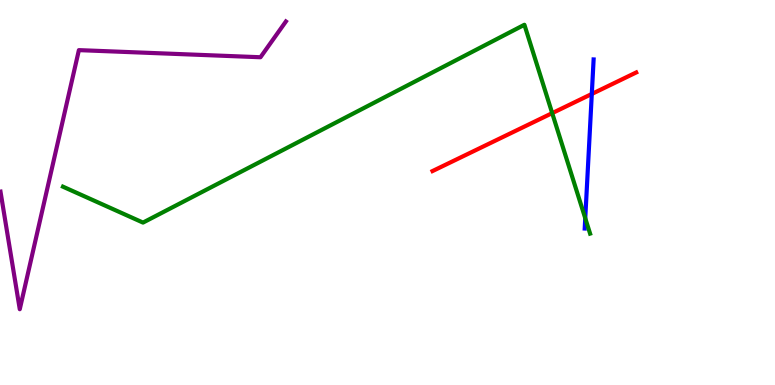[{'lines': ['blue', 'red'], 'intersections': [{'x': 7.64, 'y': 7.56}]}, {'lines': ['green', 'red'], 'intersections': [{'x': 7.13, 'y': 7.06}]}, {'lines': ['purple', 'red'], 'intersections': []}, {'lines': ['blue', 'green'], 'intersections': [{'x': 7.55, 'y': 4.33}]}, {'lines': ['blue', 'purple'], 'intersections': []}, {'lines': ['green', 'purple'], 'intersections': []}]